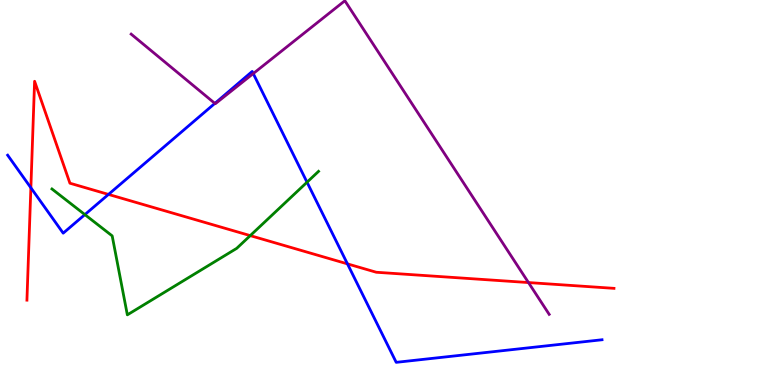[{'lines': ['blue', 'red'], 'intersections': [{'x': 0.398, 'y': 5.12}, {'x': 1.4, 'y': 4.95}, {'x': 4.48, 'y': 3.15}]}, {'lines': ['green', 'red'], 'intersections': [{'x': 3.23, 'y': 3.88}]}, {'lines': ['purple', 'red'], 'intersections': [{'x': 6.82, 'y': 2.66}]}, {'lines': ['blue', 'green'], 'intersections': [{'x': 1.1, 'y': 4.43}, {'x': 3.96, 'y': 5.27}]}, {'lines': ['blue', 'purple'], 'intersections': [{'x': 2.77, 'y': 7.31}, {'x': 3.27, 'y': 8.09}]}, {'lines': ['green', 'purple'], 'intersections': []}]